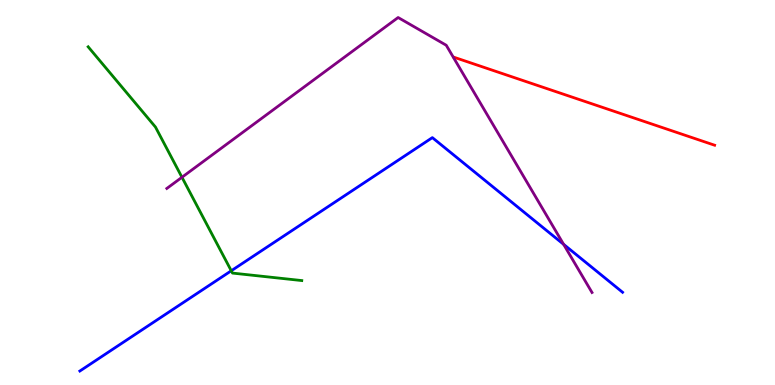[{'lines': ['blue', 'red'], 'intersections': []}, {'lines': ['green', 'red'], 'intersections': []}, {'lines': ['purple', 'red'], 'intersections': []}, {'lines': ['blue', 'green'], 'intersections': [{'x': 2.98, 'y': 2.97}]}, {'lines': ['blue', 'purple'], 'intersections': [{'x': 7.27, 'y': 3.65}]}, {'lines': ['green', 'purple'], 'intersections': [{'x': 2.35, 'y': 5.4}]}]